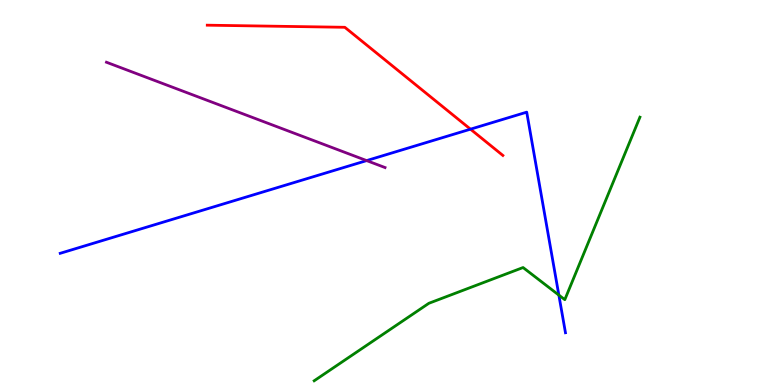[{'lines': ['blue', 'red'], 'intersections': [{'x': 6.07, 'y': 6.64}]}, {'lines': ['green', 'red'], 'intersections': []}, {'lines': ['purple', 'red'], 'intersections': []}, {'lines': ['blue', 'green'], 'intersections': [{'x': 7.21, 'y': 2.34}]}, {'lines': ['blue', 'purple'], 'intersections': [{'x': 4.73, 'y': 5.83}]}, {'lines': ['green', 'purple'], 'intersections': []}]